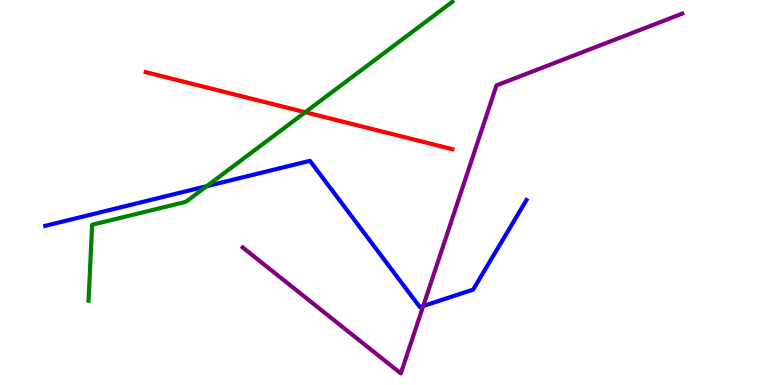[{'lines': ['blue', 'red'], 'intersections': []}, {'lines': ['green', 'red'], 'intersections': [{'x': 3.94, 'y': 7.09}]}, {'lines': ['purple', 'red'], 'intersections': []}, {'lines': ['blue', 'green'], 'intersections': [{'x': 2.67, 'y': 5.16}]}, {'lines': ['blue', 'purple'], 'intersections': [{'x': 5.46, 'y': 2.05}]}, {'lines': ['green', 'purple'], 'intersections': []}]